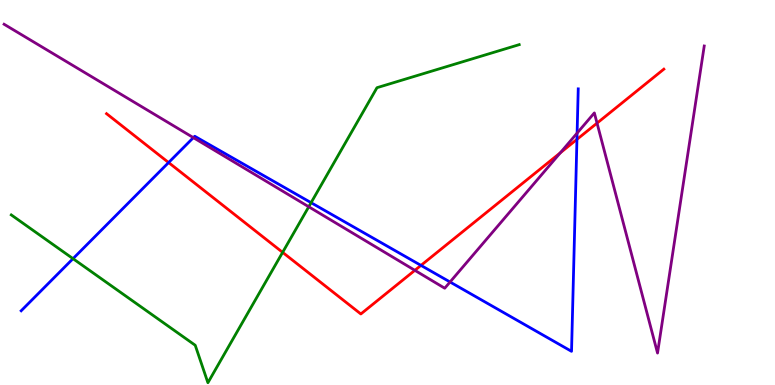[{'lines': ['blue', 'red'], 'intersections': [{'x': 2.18, 'y': 5.78}, {'x': 5.43, 'y': 3.11}, {'x': 7.44, 'y': 6.38}]}, {'lines': ['green', 'red'], 'intersections': [{'x': 3.65, 'y': 3.45}]}, {'lines': ['purple', 'red'], 'intersections': [{'x': 5.35, 'y': 2.98}, {'x': 7.23, 'y': 6.03}, {'x': 7.7, 'y': 6.8}]}, {'lines': ['blue', 'green'], 'intersections': [{'x': 0.942, 'y': 3.28}, {'x': 4.01, 'y': 4.74}]}, {'lines': ['blue', 'purple'], 'intersections': [{'x': 2.5, 'y': 6.42}, {'x': 5.81, 'y': 2.68}, {'x': 7.45, 'y': 6.54}]}, {'lines': ['green', 'purple'], 'intersections': [{'x': 3.98, 'y': 4.63}]}]